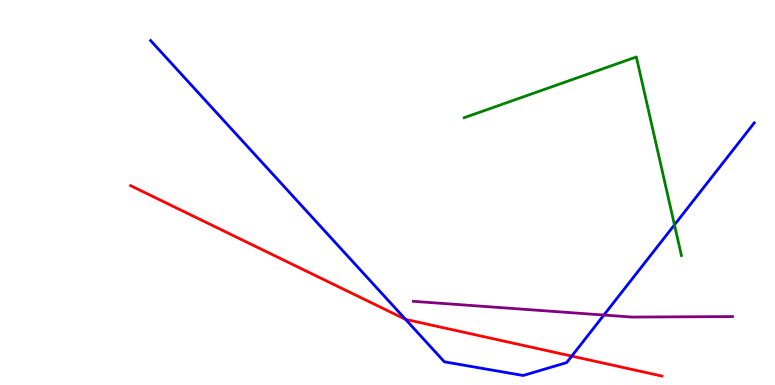[{'lines': ['blue', 'red'], 'intersections': [{'x': 5.23, 'y': 1.7}, {'x': 7.38, 'y': 0.75}]}, {'lines': ['green', 'red'], 'intersections': []}, {'lines': ['purple', 'red'], 'intersections': []}, {'lines': ['blue', 'green'], 'intersections': [{'x': 8.7, 'y': 4.16}]}, {'lines': ['blue', 'purple'], 'intersections': [{'x': 7.79, 'y': 1.82}]}, {'lines': ['green', 'purple'], 'intersections': []}]